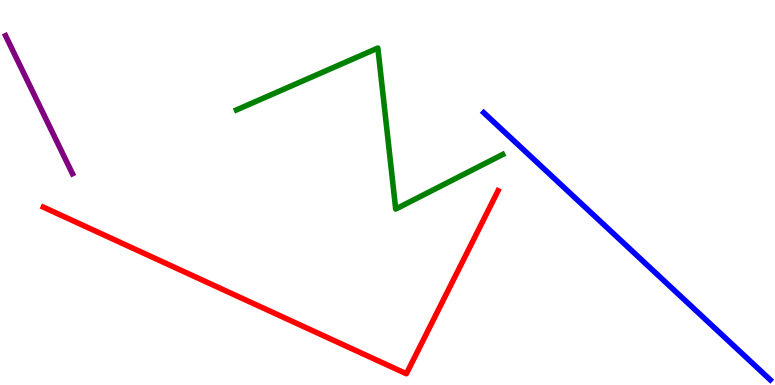[{'lines': ['blue', 'red'], 'intersections': []}, {'lines': ['green', 'red'], 'intersections': []}, {'lines': ['purple', 'red'], 'intersections': []}, {'lines': ['blue', 'green'], 'intersections': []}, {'lines': ['blue', 'purple'], 'intersections': []}, {'lines': ['green', 'purple'], 'intersections': []}]